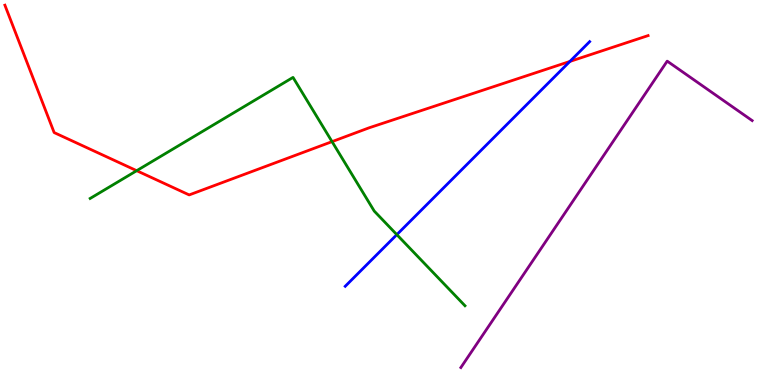[{'lines': ['blue', 'red'], 'intersections': [{'x': 7.35, 'y': 8.4}]}, {'lines': ['green', 'red'], 'intersections': [{'x': 1.76, 'y': 5.57}, {'x': 4.28, 'y': 6.32}]}, {'lines': ['purple', 'red'], 'intersections': []}, {'lines': ['blue', 'green'], 'intersections': [{'x': 5.12, 'y': 3.91}]}, {'lines': ['blue', 'purple'], 'intersections': []}, {'lines': ['green', 'purple'], 'intersections': []}]